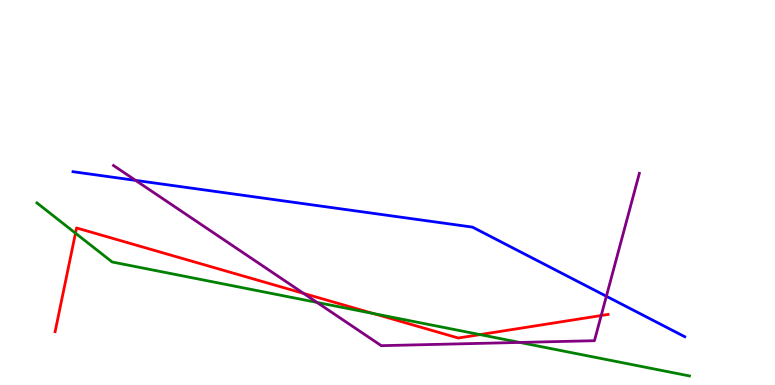[{'lines': ['blue', 'red'], 'intersections': []}, {'lines': ['green', 'red'], 'intersections': [{'x': 0.974, 'y': 3.94}, {'x': 4.82, 'y': 1.86}, {'x': 6.19, 'y': 1.31}]}, {'lines': ['purple', 'red'], 'intersections': [{'x': 3.92, 'y': 2.38}, {'x': 7.76, 'y': 1.8}]}, {'lines': ['blue', 'green'], 'intersections': []}, {'lines': ['blue', 'purple'], 'intersections': [{'x': 1.75, 'y': 5.31}, {'x': 7.82, 'y': 2.31}]}, {'lines': ['green', 'purple'], 'intersections': [{'x': 4.09, 'y': 2.15}, {'x': 6.71, 'y': 1.11}]}]